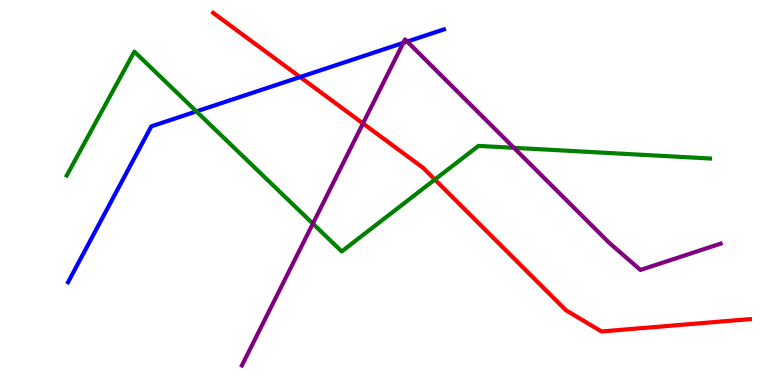[{'lines': ['blue', 'red'], 'intersections': [{'x': 3.87, 'y': 8.0}]}, {'lines': ['green', 'red'], 'intersections': [{'x': 5.61, 'y': 5.34}]}, {'lines': ['purple', 'red'], 'intersections': [{'x': 4.68, 'y': 6.79}]}, {'lines': ['blue', 'green'], 'intersections': [{'x': 2.53, 'y': 7.11}]}, {'lines': ['blue', 'purple'], 'intersections': [{'x': 5.2, 'y': 8.89}, {'x': 5.26, 'y': 8.92}]}, {'lines': ['green', 'purple'], 'intersections': [{'x': 4.04, 'y': 4.19}, {'x': 6.63, 'y': 6.16}]}]